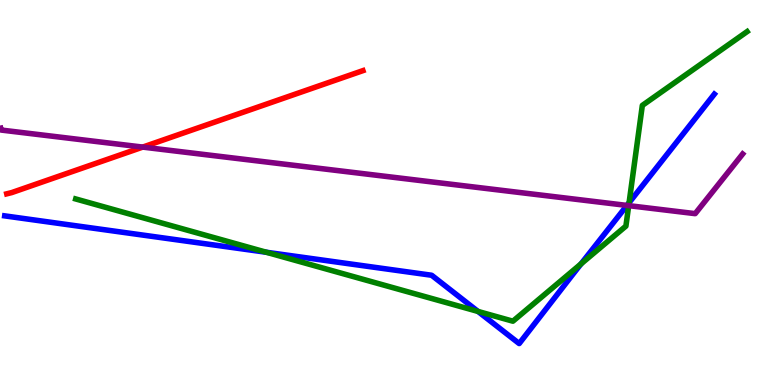[{'lines': ['blue', 'red'], 'intersections': []}, {'lines': ['green', 'red'], 'intersections': []}, {'lines': ['purple', 'red'], 'intersections': [{'x': 1.84, 'y': 6.18}]}, {'lines': ['blue', 'green'], 'intersections': [{'x': 3.44, 'y': 3.45}, {'x': 6.17, 'y': 1.91}, {'x': 7.5, 'y': 3.15}, {'x': 8.12, 'y': 4.74}]}, {'lines': ['blue', 'purple'], 'intersections': [{'x': 8.09, 'y': 4.66}]}, {'lines': ['green', 'purple'], 'intersections': [{'x': 8.11, 'y': 4.66}]}]